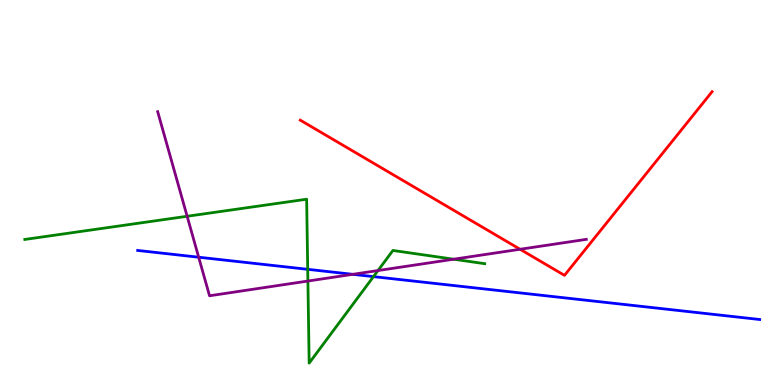[{'lines': ['blue', 'red'], 'intersections': []}, {'lines': ['green', 'red'], 'intersections': []}, {'lines': ['purple', 'red'], 'intersections': [{'x': 6.71, 'y': 3.53}]}, {'lines': ['blue', 'green'], 'intersections': [{'x': 3.97, 'y': 3.0}, {'x': 4.82, 'y': 2.81}]}, {'lines': ['blue', 'purple'], 'intersections': [{'x': 2.56, 'y': 3.32}, {'x': 4.55, 'y': 2.87}]}, {'lines': ['green', 'purple'], 'intersections': [{'x': 2.41, 'y': 4.38}, {'x': 3.97, 'y': 2.7}, {'x': 4.88, 'y': 2.97}, {'x': 5.85, 'y': 3.27}]}]